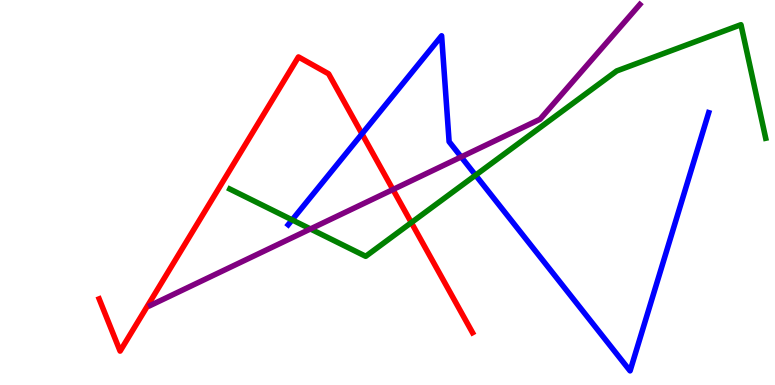[{'lines': ['blue', 'red'], 'intersections': [{'x': 4.67, 'y': 6.52}]}, {'lines': ['green', 'red'], 'intersections': [{'x': 5.31, 'y': 4.22}]}, {'lines': ['purple', 'red'], 'intersections': [{'x': 5.07, 'y': 5.08}]}, {'lines': ['blue', 'green'], 'intersections': [{'x': 3.77, 'y': 4.29}, {'x': 6.14, 'y': 5.45}]}, {'lines': ['blue', 'purple'], 'intersections': [{'x': 5.95, 'y': 5.92}]}, {'lines': ['green', 'purple'], 'intersections': [{'x': 4.01, 'y': 4.05}]}]